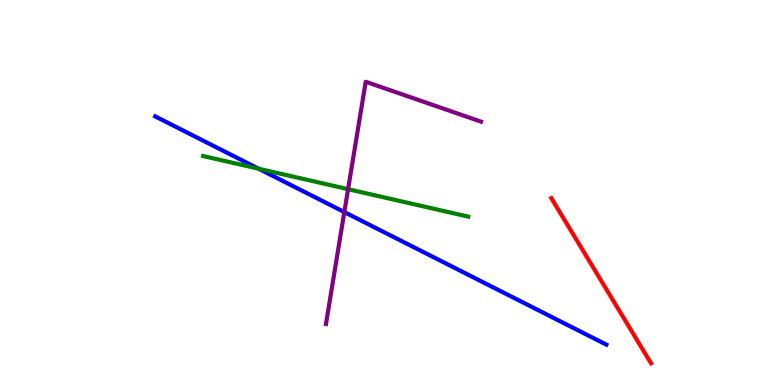[{'lines': ['blue', 'red'], 'intersections': []}, {'lines': ['green', 'red'], 'intersections': []}, {'lines': ['purple', 'red'], 'intersections': []}, {'lines': ['blue', 'green'], 'intersections': [{'x': 3.34, 'y': 5.62}]}, {'lines': ['blue', 'purple'], 'intersections': [{'x': 4.44, 'y': 4.49}]}, {'lines': ['green', 'purple'], 'intersections': [{'x': 4.49, 'y': 5.09}]}]